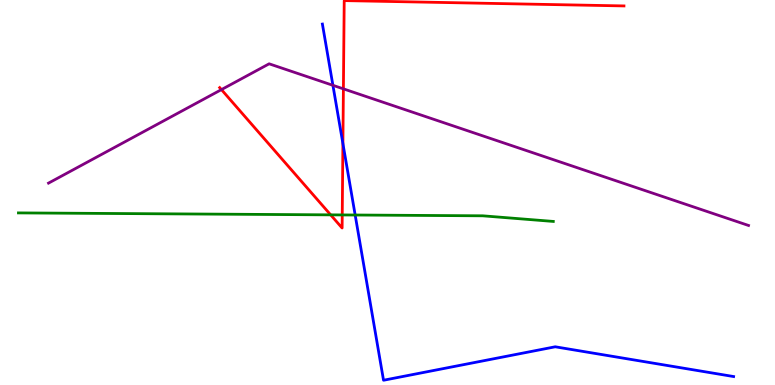[{'lines': ['blue', 'red'], 'intersections': [{'x': 4.42, 'y': 6.27}]}, {'lines': ['green', 'red'], 'intersections': [{'x': 4.27, 'y': 4.42}, {'x': 4.42, 'y': 4.42}]}, {'lines': ['purple', 'red'], 'intersections': [{'x': 2.86, 'y': 7.67}, {'x': 4.43, 'y': 7.69}]}, {'lines': ['blue', 'green'], 'intersections': [{'x': 4.58, 'y': 4.42}]}, {'lines': ['blue', 'purple'], 'intersections': [{'x': 4.3, 'y': 7.78}]}, {'lines': ['green', 'purple'], 'intersections': []}]